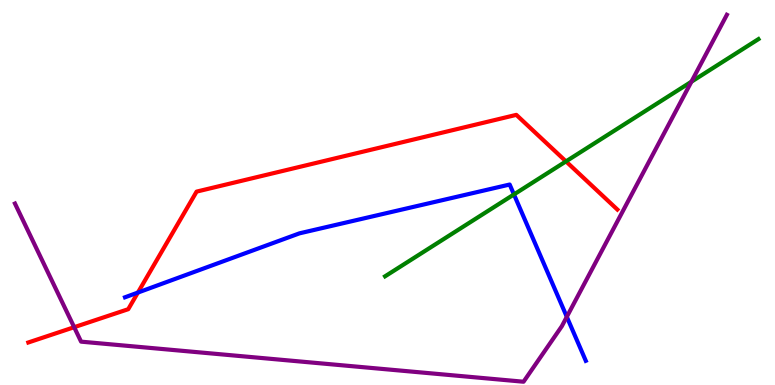[{'lines': ['blue', 'red'], 'intersections': [{'x': 1.78, 'y': 2.4}]}, {'lines': ['green', 'red'], 'intersections': [{'x': 7.3, 'y': 5.81}]}, {'lines': ['purple', 'red'], 'intersections': [{'x': 0.957, 'y': 1.5}]}, {'lines': ['blue', 'green'], 'intersections': [{'x': 6.63, 'y': 4.95}]}, {'lines': ['blue', 'purple'], 'intersections': [{'x': 7.31, 'y': 1.77}]}, {'lines': ['green', 'purple'], 'intersections': [{'x': 8.92, 'y': 7.88}]}]